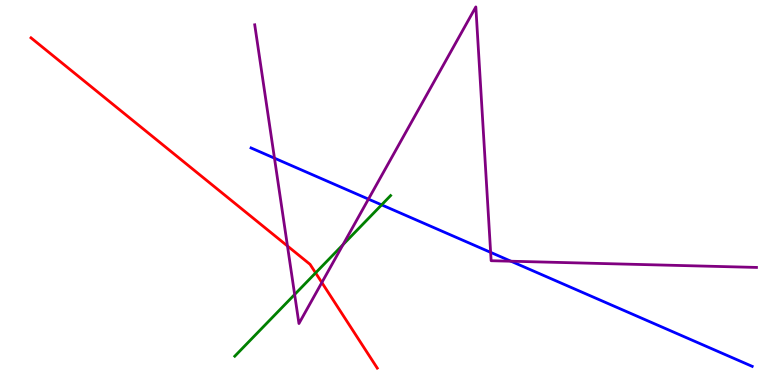[{'lines': ['blue', 'red'], 'intersections': []}, {'lines': ['green', 'red'], 'intersections': [{'x': 4.07, 'y': 2.91}]}, {'lines': ['purple', 'red'], 'intersections': [{'x': 3.71, 'y': 3.61}, {'x': 4.15, 'y': 2.66}]}, {'lines': ['blue', 'green'], 'intersections': [{'x': 4.92, 'y': 4.68}]}, {'lines': ['blue', 'purple'], 'intersections': [{'x': 3.54, 'y': 5.89}, {'x': 4.75, 'y': 4.83}, {'x': 6.33, 'y': 3.45}, {'x': 6.59, 'y': 3.21}]}, {'lines': ['green', 'purple'], 'intersections': [{'x': 3.8, 'y': 2.35}, {'x': 4.43, 'y': 3.65}]}]